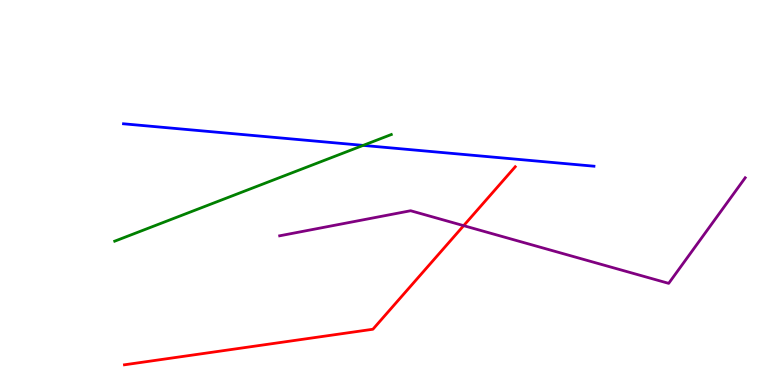[{'lines': ['blue', 'red'], 'intersections': []}, {'lines': ['green', 'red'], 'intersections': []}, {'lines': ['purple', 'red'], 'intersections': [{'x': 5.98, 'y': 4.14}]}, {'lines': ['blue', 'green'], 'intersections': [{'x': 4.69, 'y': 6.22}]}, {'lines': ['blue', 'purple'], 'intersections': []}, {'lines': ['green', 'purple'], 'intersections': []}]